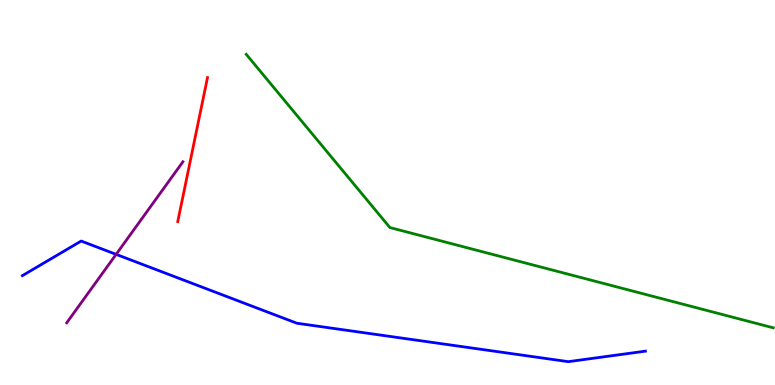[{'lines': ['blue', 'red'], 'intersections': []}, {'lines': ['green', 'red'], 'intersections': []}, {'lines': ['purple', 'red'], 'intersections': []}, {'lines': ['blue', 'green'], 'intersections': []}, {'lines': ['blue', 'purple'], 'intersections': [{'x': 1.5, 'y': 3.39}]}, {'lines': ['green', 'purple'], 'intersections': []}]